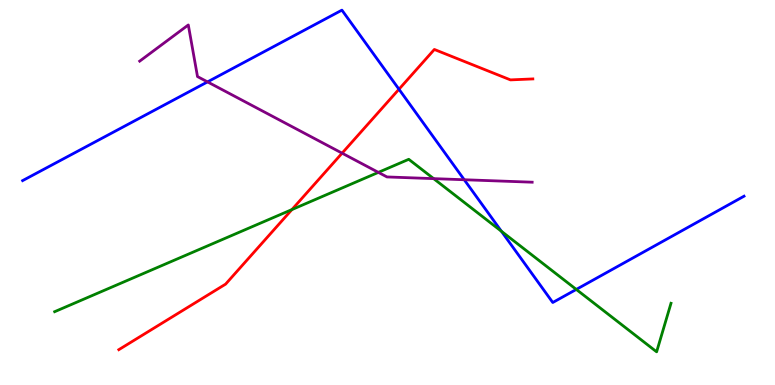[{'lines': ['blue', 'red'], 'intersections': [{'x': 5.15, 'y': 7.68}]}, {'lines': ['green', 'red'], 'intersections': [{'x': 3.77, 'y': 4.56}]}, {'lines': ['purple', 'red'], 'intersections': [{'x': 4.41, 'y': 6.02}]}, {'lines': ['blue', 'green'], 'intersections': [{'x': 6.47, 'y': 3.99}, {'x': 7.44, 'y': 2.48}]}, {'lines': ['blue', 'purple'], 'intersections': [{'x': 2.68, 'y': 7.87}, {'x': 5.99, 'y': 5.33}]}, {'lines': ['green', 'purple'], 'intersections': [{'x': 4.88, 'y': 5.52}, {'x': 5.6, 'y': 5.36}]}]